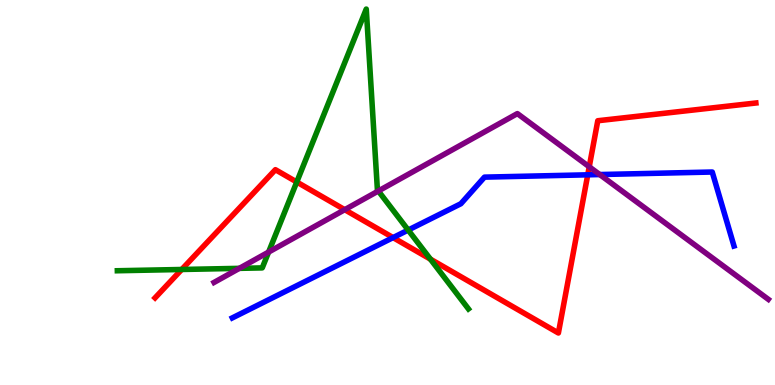[{'lines': ['blue', 'red'], 'intersections': [{'x': 5.07, 'y': 3.83}, {'x': 7.58, 'y': 5.46}]}, {'lines': ['green', 'red'], 'intersections': [{'x': 2.34, 'y': 3.0}, {'x': 3.83, 'y': 5.27}, {'x': 5.55, 'y': 3.27}]}, {'lines': ['purple', 'red'], 'intersections': [{'x': 4.45, 'y': 4.55}, {'x': 7.6, 'y': 5.67}]}, {'lines': ['blue', 'green'], 'intersections': [{'x': 5.27, 'y': 4.02}]}, {'lines': ['blue', 'purple'], 'intersections': [{'x': 7.74, 'y': 5.47}]}, {'lines': ['green', 'purple'], 'intersections': [{'x': 3.09, 'y': 3.03}, {'x': 3.47, 'y': 3.45}, {'x': 4.88, 'y': 5.04}]}]